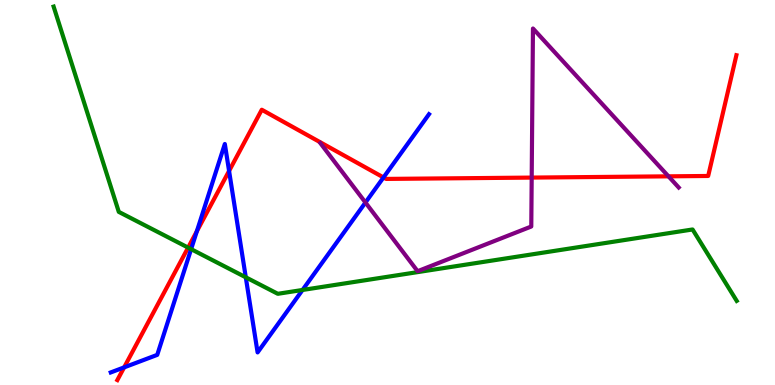[{'lines': ['blue', 'red'], 'intersections': [{'x': 1.6, 'y': 0.458}, {'x': 2.54, 'y': 3.99}, {'x': 2.96, 'y': 5.56}, {'x': 4.95, 'y': 5.39}]}, {'lines': ['green', 'red'], 'intersections': [{'x': 2.43, 'y': 3.57}]}, {'lines': ['purple', 'red'], 'intersections': [{'x': 6.86, 'y': 5.39}, {'x': 8.63, 'y': 5.42}]}, {'lines': ['blue', 'green'], 'intersections': [{'x': 2.47, 'y': 3.53}, {'x': 3.17, 'y': 2.8}, {'x': 3.9, 'y': 2.47}]}, {'lines': ['blue', 'purple'], 'intersections': [{'x': 4.72, 'y': 4.74}]}, {'lines': ['green', 'purple'], 'intersections': []}]